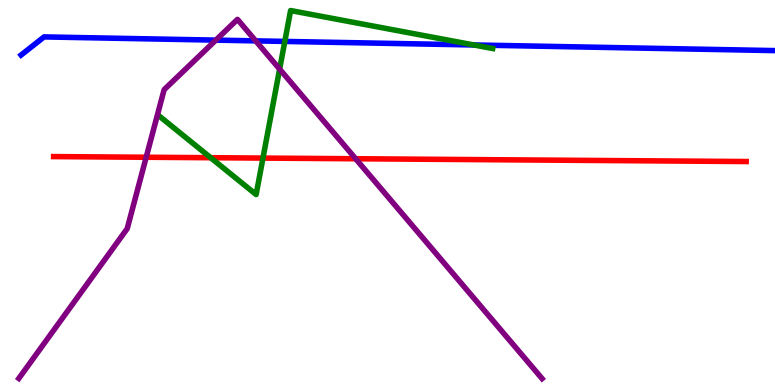[{'lines': ['blue', 'red'], 'intersections': []}, {'lines': ['green', 'red'], 'intersections': [{'x': 2.72, 'y': 5.9}, {'x': 3.39, 'y': 5.89}]}, {'lines': ['purple', 'red'], 'intersections': [{'x': 1.89, 'y': 5.92}, {'x': 4.59, 'y': 5.88}]}, {'lines': ['blue', 'green'], 'intersections': [{'x': 3.68, 'y': 8.92}, {'x': 6.11, 'y': 8.83}]}, {'lines': ['blue', 'purple'], 'intersections': [{'x': 2.79, 'y': 8.96}, {'x': 3.3, 'y': 8.94}]}, {'lines': ['green', 'purple'], 'intersections': [{'x': 3.61, 'y': 8.21}]}]